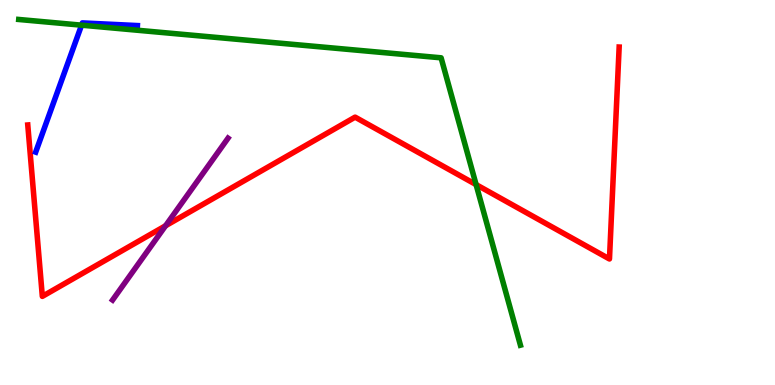[{'lines': ['blue', 'red'], 'intersections': []}, {'lines': ['green', 'red'], 'intersections': [{'x': 6.14, 'y': 5.21}]}, {'lines': ['purple', 'red'], 'intersections': [{'x': 2.14, 'y': 4.14}]}, {'lines': ['blue', 'green'], 'intersections': [{'x': 1.05, 'y': 9.35}]}, {'lines': ['blue', 'purple'], 'intersections': []}, {'lines': ['green', 'purple'], 'intersections': []}]